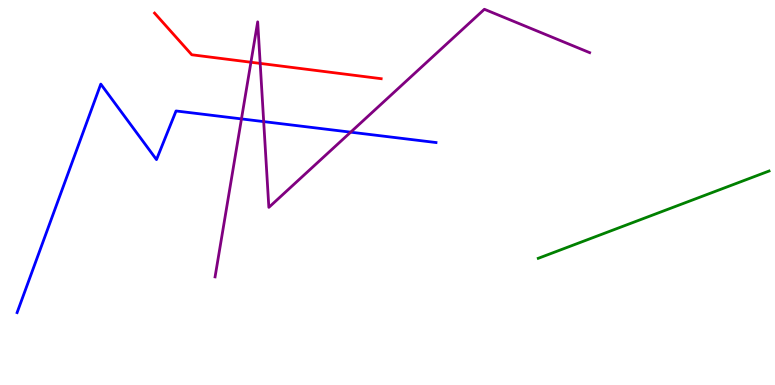[{'lines': ['blue', 'red'], 'intersections': []}, {'lines': ['green', 'red'], 'intersections': []}, {'lines': ['purple', 'red'], 'intersections': [{'x': 3.24, 'y': 8.38}, {'x': 3.36, 'y': 8.35}]}, {'lines': ['blue', 'green'], 'intersections': []}, {'lines': ['blue', 'purple'], 'intersections': [{'x': 3.12, 'y': 6.91}, {'x': 3.4, 'y': 6.84}, {'x': 4.52, 'y': 6.57}]}, {'lines': ['green', 'purple'], 'intersections': []}]